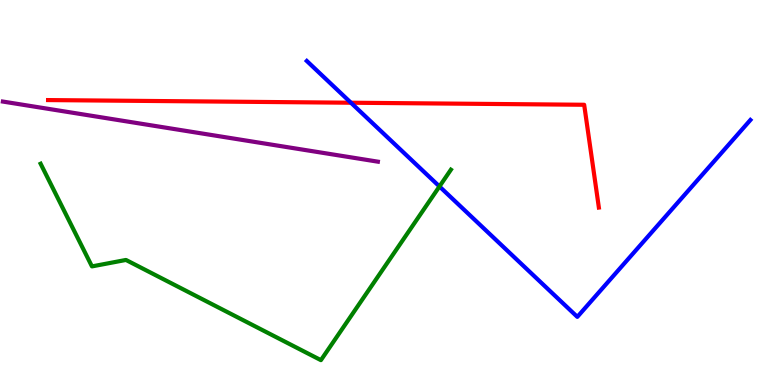[{'lines': ['blue', 'red'], 'intersections': [{'x': 4.53, 'y': 7.33}]}, {'lines': ['green', 'red'], 'intersections': []}, {'lines': ['purple', 'red'], 'intersections': []}, {'lines': ['blue', 'green'], 'intersections': [{'x': 5.67, 'y': 5.16}]}, {'lines': ['blue', 'purple'], 'intersections': []}, {'lines': ['green', 'purple'], 'intersections': []}]